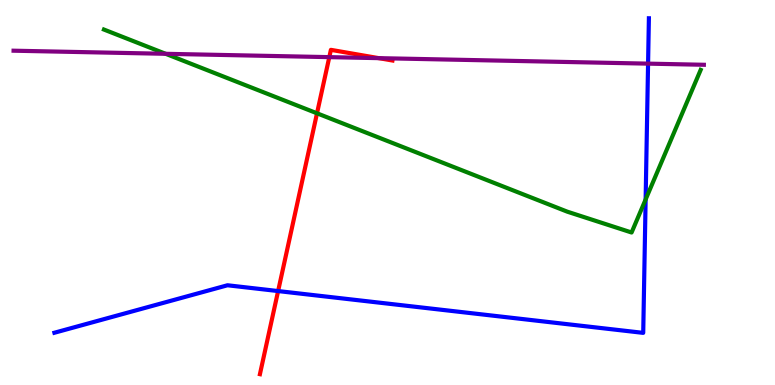[{'lines': ['blue', 'red'], 'intersections': [{'x': 3.59, 'y': 2.44}]}, {'lines': ['green', 'red'], 'intersections': [{'x': 4.09, 'y': 7.06}]}, {'lines': ['purple', 'red'], 'intersections': [{'x': 4.25, 'y': 8.52}, {'x': 4.89, 'y': 8.49}]}, {'lines': ['blue', 'green'], 'intersections': [{'x': 8.33, 'y': 4.82}]}, {'lines': ['blue', 'purple'], 'intersections': [{'x': 8.36, 'y': 8.35}]}, {'lines': ['green', 'purple'], 'intersections': [{'x': 2.14, 'y': 8.6}]}]